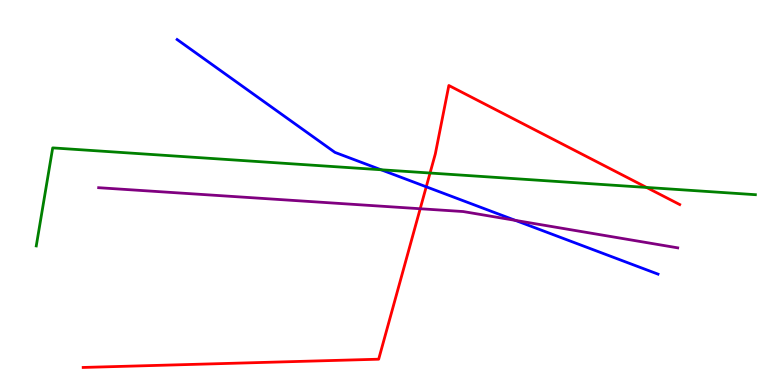[{'lines': ['blue', 'red'], 'intersections': [{'x': 5.5, 'y': 5.15}]}, {'lines': ['green', 'red'], 'intersections': [{'x': 5.55, 'y': 5.51}, {'x': 8.34, 'y': 5.13}]}, {'lines': ['purple', 'red'], 'intersections': [{'x': 5.42, 'y': 4.58}]}, {'lines': ['blue', 'green'], 'intersections': [{'x': 4.92, 'y': 5.59}]}, {'lines': ['blue', 'purple'], 'intersections': [{'x': 6.65, 'y': 4.28}]}, {'lines': ['green', 'purple'], 'intersections': []}]